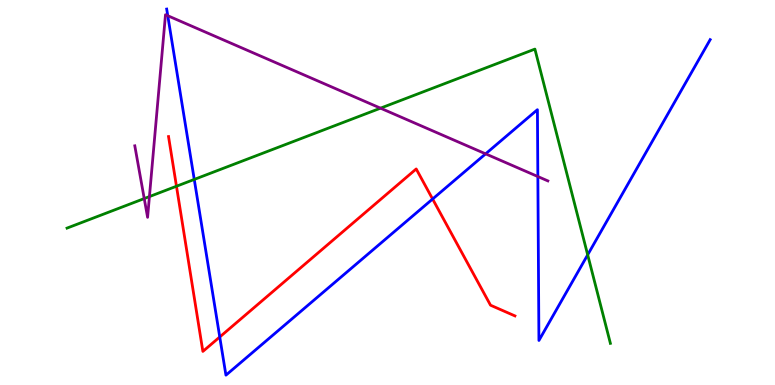[{'lines': ['blue', 'red'], 'intersections': [{'x': 2.84, 'y': 1.25}, {'x': 5.58, 'y': 4.83}]}, {'lines': ['green', 'red'], 'intersections': [{'x': 2.28, 'y': 5.16}]}, {'lines': ['purple', 'red'], 'intersections': []}, {'lines': ['blue', 'green'], 'intersections': [{'x': 2.51, 'y': 5.34}, {'x': 7.58, 'y': 3.38}]}, {'lines': ['blue', 'purple'], 'intersections': [{'x': 2.16, 'y': 9.59}, {'x': 6.27, 'y': 6.0}, {'x': 6.94, 'y': 5.41}]}, {'lines': ['green', 'purple'], 'intersections': [{'x': 1.86, 'y': 4.84}, {'x': 1.93, 'y': 4.89}, {'x': 4.91, 'y': 7.19}]}]